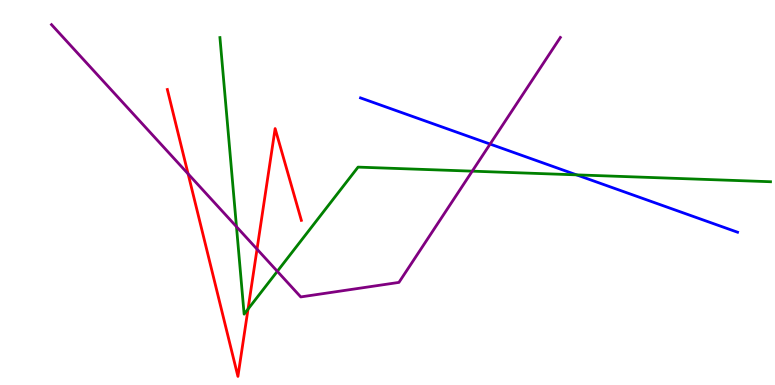[{'lines': ['blue', 'red'], 'intersections': []}, {'lines': ['green', 'red'], 'intersections': [{'x': 3.2, 'y': 1.97}]}, {'lines': ['purple', 'red'], 'intersections': [{'x': 2.43, 'y': 5.48}, {'x': 3.32, 'y': 3.53}]}, {'lines': ['blue', 'green'], 'intersections': [{'x': 7.44, 'y': 5.46}]}, {'lines': ['blue', 'purple'], 'intersections': [{'x': 6.32, 'y': 6.26}]}, {'lines': ['green', 'purple'], 'intersections': [{'x': 3.05, 'y': 4.11}, {'x': 3.58, 'y': 2.95}, {'x': 6.09, 'y': 5.55}]}]